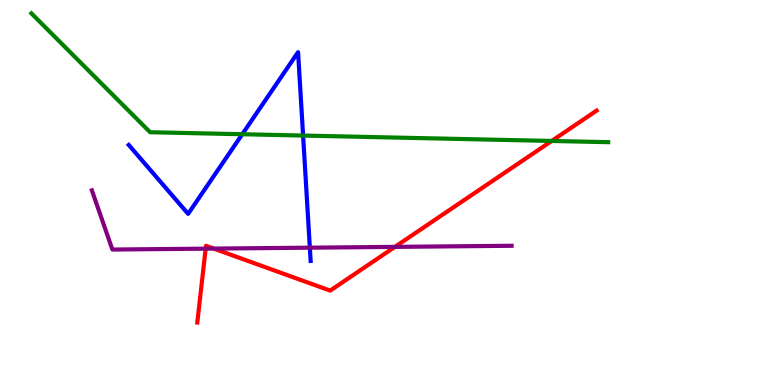[{'lines': ['blue', 'red'], 'intersections': []}, {'lines': ['green', 'red'], 'intersections': [{'x': 7.12, 'y': 6.34}]}, {'lines': ['purple', 'red'], 'intersections': [{'x': 2.65, 'y': 3.54}, {'x': 2.76, 'y': 3.54}, {'x': 5.1, 'y': 3.59}]}, {'lines': ['blue', 'green'], 'intersections': [{'x': 3.13, 'y': 6.51}, {'x': 3.91, 'y': 6.48}]}, {'lines': ['blue', 'purple'], 'intersections': [{'x': 4.0, 'y': 3.57}]}, {'lines': ['green', 'purple'], 'intersections': []}]